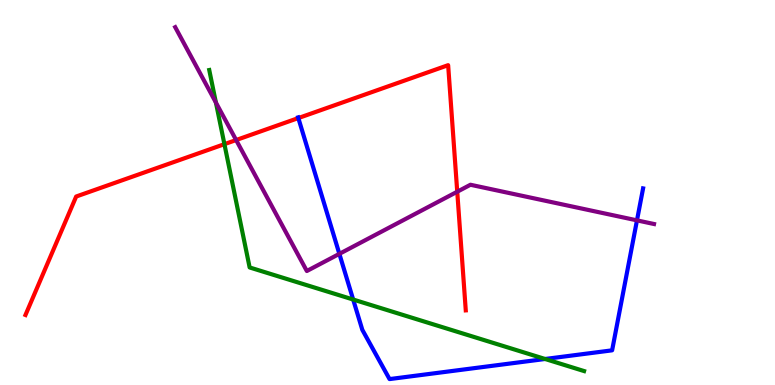[{'lines': ['blue', 'red'], 'intersections': [{'x': 3.85, 'y': 6.93}]}, {'lines': ['green', 'red'], 'intersections': [{'x': 2.9, 'y': 6.26}]}, {'lines': ['purple', 'red'], 'intersections': [{'x': 3.05, 'y': 6.36}, {'x': 5.9, 'y': 5.02}]}, {'lines': ['blue', 'green'], 'intersections': [{'x': 4.56, 'y': 2.22}, {'x': 7.03, 'y': 0.676}]}, {'lines': ['blue', 'purple'], 'intersections': [{'x': 4.38, 'y': 3.41}, {'x': 8.22, 'y': 4.28}]}, {'lines': ['green', 'purple'], 'intersections': [{'x': 2.79, 'y': 7.34}]}]